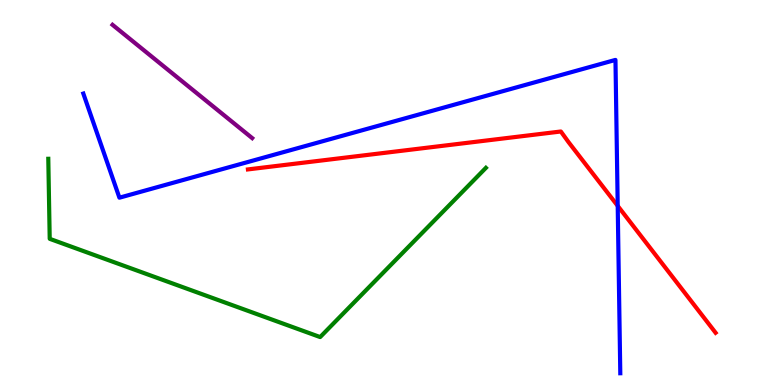[{'lines': ['blue', 'red'], 'intersections': [{'x': 7.97, 'y': 4.65}]}, {'lines': ['green', 'red'], 'intersections': []}, {'lines': ['purple', 'red'], 'intersections': []}, {'lines': ['blue', 'green'], 'intersections': []}, {'lines': ['blue', 'purple'], 'intersections': []}, {'lines': ['green', 'purple'], 'intersections': []}]